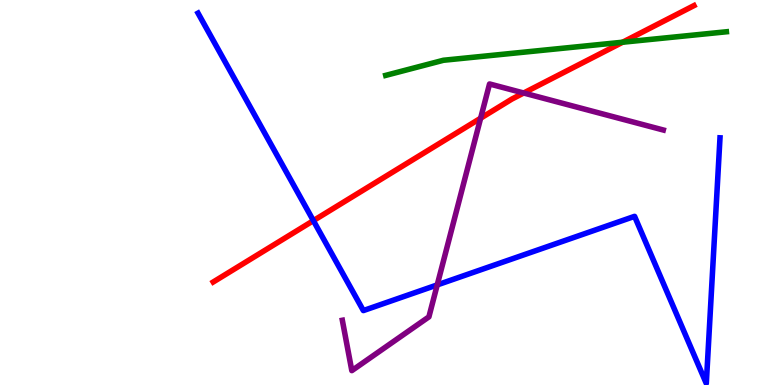[{'lines': ['blue', 'red'], 'intersections': [{'x': 4.04, 'y': 4.27}]}, {'lines': ['green', 'red'], 'intersections': [{'x': 8.03, 'y': 8.9}]}, {'lines': ['purple', 'red'], 'intersections': [{'x': 6.2, 'y': 6.93}, {'x': 6.76, 'y': 7.58}]}, {'lines': ['blue', 'green'], 'intersections': []}, {'lines': ['blue', 'purple'], 'intersections': [{'x': 5.64, 'y': 2.6}]}, {'lines': ['green', 'purple'], 'intersections': []}]